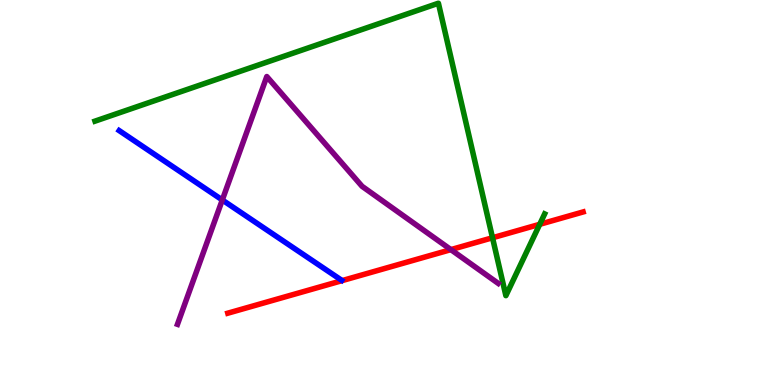[{'lines': ['blue', 'red'], 'intersections': []}, {'lines': ['green', 'red'], 'intersections': [{'x': 6.36, 'y': 3.82}, {'x': 6.96, 'y': 4.17}]}, {'lines': ['purple', 'red'], 'intersections': [{'x': 5.82, 'y': 3.52}]}, {'lines': ['blue', 'green'], 'intersections': []}, {'lines': ['blue', 'purple'], 'intersections': [{'x': 2.87, 'y': 4.81}]}, {'lines': ['green', 'purple'], 'intersections': []}]